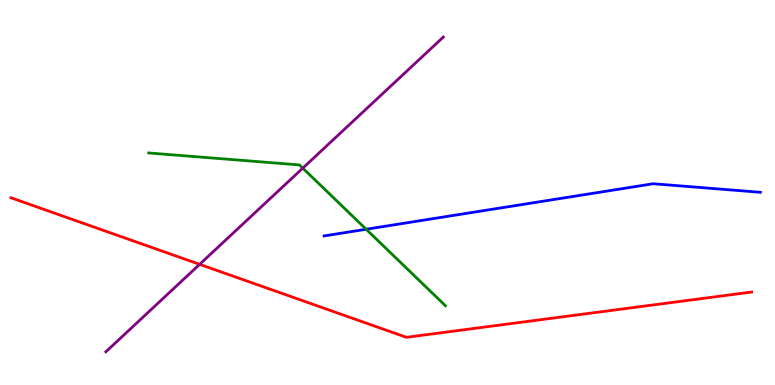[{'lines': ['blue', 'red'], 'intersections': []}, {'lines': ['green', 'red'], 'intersections': []}, {'lines': ['purple', 'red'], 'intersections': [{'x': 2.58, 'y': 3.13}]}, {'lines': ['blue', 'green'], 'intersections': [{'x': 4.72, 'y': 4.05}]}, {'lines': ['blue', 'purple'], 'intersections': []}, {'lines': ['green', 'purple'], 'intersections': [{'x': 3.91, 'y': 5.63}]}]